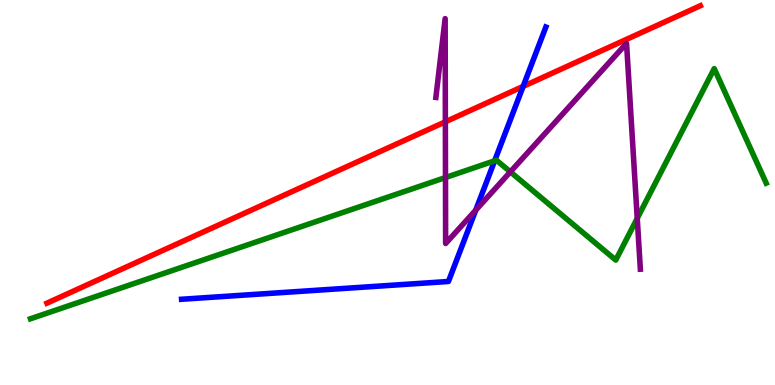[{'lines': ['blue', 'red'], 'intersections': [{'x': 6.75, 'y': 7.76}]}, {'lines': ['green', 'red'], 'intersections': []}, {'lines': ['purple', 'red'], 'intersections': [{'x': 5.75, 'y': 6.84}]}, {'lines': ['blue', 'green'], 'intersections': [{'x': 6.38, 'y': 5.82}]}, {'lines': ['blue', 'purple'], 'intersections': [{'x': 6.14, 'y': 4.54}]}, {'lines': ['green', 'purple'], 'intersections': [{'x': 5.75, 'y': 5.39}, {'x': 6.59, 'y': 5.54}, {'x': 8.22, 'y': 4.33}]}]